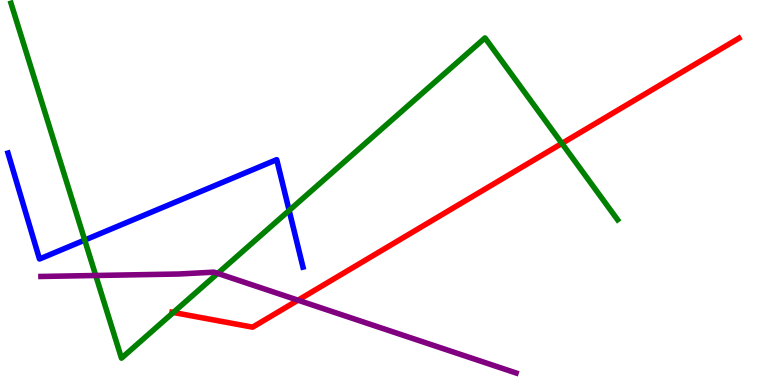[{'lines': ['blue', 'red'], 'intersections': []}, {'lines': ['green', 'red'], 'intersections': [{'x': 2.24, 'y': 1.88}, {'x': 7.25, 'y': 6.28}]}, {'lines': ['purple', 'red'], 'intersections': [{'x': 3.85, 'y': 2.2}]}, {'lines': ['blue', 'green'], 'intersections': [{'x': 1.09, 'y': 3.76}, {'x': 3.73, 'y': 4.53}]}, {'lines': ['blue', 'purple'], 'intersections': []}, {'lines': ['green', 'purple'], 'intersections': [{'x': 1.24, 'y': 2.84}, {'x': 2.81, 'y': 2.9}]}]